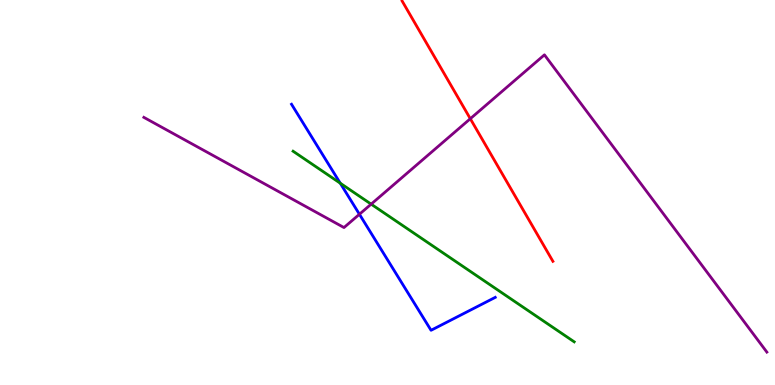[{'lines': ['blue', 'red'], 'intersections': []}, {'lines': ['green', 'red'], 'intersections': []}, {'lines': ['purple', 'red'], 'intersections': [{'x': 6.07, 'y': 6.92}]}, {'lines': ['blue', 'green'], 'intersections': [{'x': 4.39, 'y': 5.24}]}, {'lines': ['blue', 'purple'], 'intersections': [{'x': 4.64, 'y': 4.43}]}, {'lines': ['green', 'purple'], 'intersections': [{'x': 4.79, 'y': 4.7}]}]